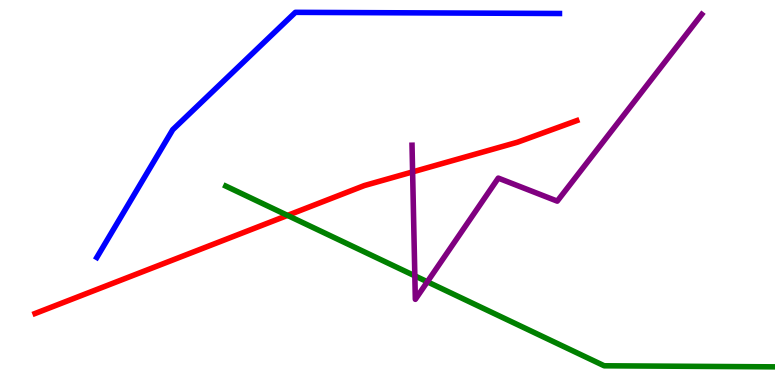[{'lines': ['blue', 'red'], 'intersections': []}, {'lines': ['green', 'red'], 'intersections': [{'x': 3.71, 'y': 4.41}]}, {'lines': ['purple', 'red'], 'intersections': [{'x': 5.32, 'y': 5.53}]}, {'lines': ['blue', 'green'], 'intersections': []}, {'lines': ['blue', 'purple'], 'intersections': []}, {'lines': ['green', 'purple'], 'intersections': [{'x': 5.35, 'y': 2.84}, {'x': 5.51, 'y': 2.68}]}]